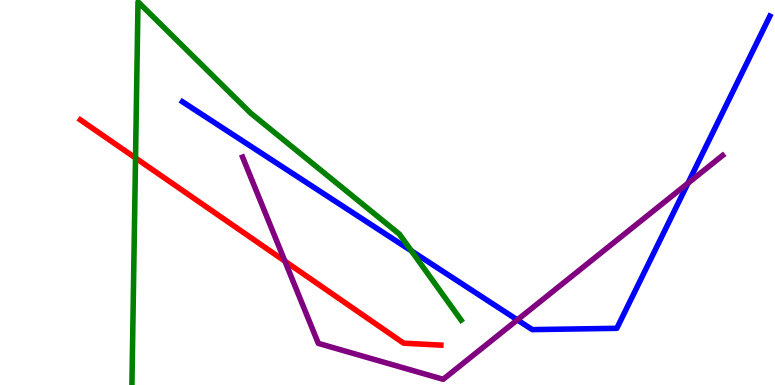[{'lines': ['blue', 'red'], 'intersections': []}, {'lines': ['green', 'red'], 'intersections': [{'x': 1.75, 'y': 5.9}]}, {'lines': ['purple', 'red'], 'intersections': [{'x': 3.68, 'y': 3.22}]}, {'lines': ['blue', 'green'], 'intersections': [{'x': 5.31, 'y': 3.48}]}, {'lines': ['blue', 'purple'], 'intersections': [{'x': 6.68, 'y': 1.69}, {'x': 8.88, 'y': 5.24}]}, {'lines': ['green', 'purple'], 'intersections': []}]